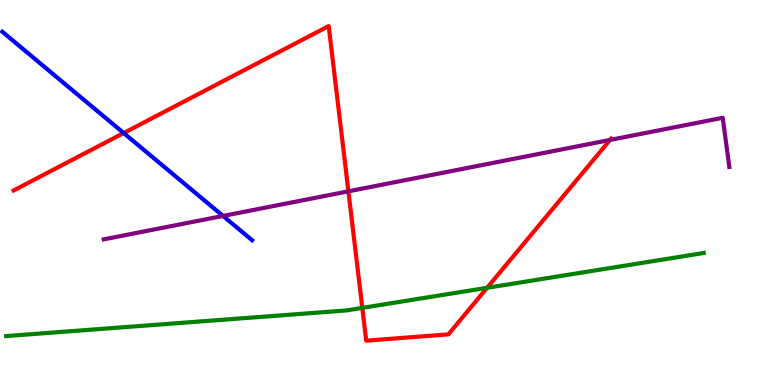[{'lines': ['blue', 'red'], 'intersections': [{'x': 1.6, 'y': 6.54}]}, {'lines': ['green', 'red'], 'intersections': [{'x': 4.67, 'y': 2.0}, {'x': 6.28, 'y': 2.52}]}, {'lines': ['purple', 'red'], 'intersections': [{'x': 4.5, 'y': 5.03}, {'x': 7.87, 'y': 6.37}]}, {'lines': ['blue', 'green'], 'intersections': []}, {'lines': ['blue', 'purple'], 'intersections': [{'x': 2.88, 'y': 4.39}]}, {'lines': ['green', 'purple'], 'intersections': []}]